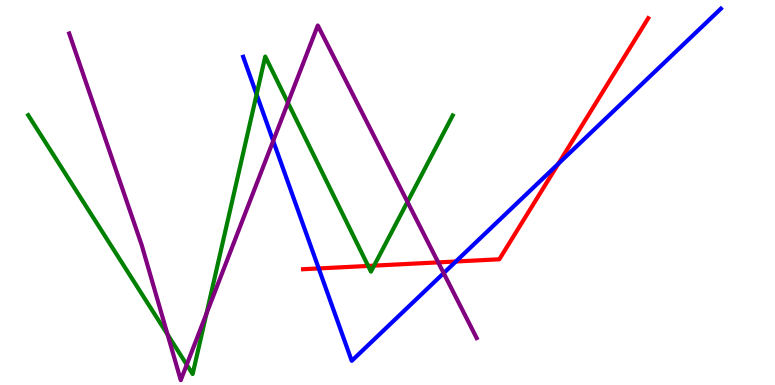[{'lines': ['blue', 'red'], 'intersections': [{'x': 4.11, 'y': 3.03}, {'x': 5.88, 'y': 3.21}, {'x': 7.2, 'y': 5.75}]}, {'lines': ['green', 'red'], 'intersections': [{'x': 4.75, 'y': 3.09}, {'x': 4.83, 'y': 3.1}]}, {'lines': ['purple', 'red'], 'intersections': [{'x': 5.65, 'y': 3.18}]}, {'lines': ['blue', 'green'], 'intersections': [{'x': 3.31, 'y': 7.55}]}, {'lines': ['blue', 'purple'], 'intersections': [{'x': 3.53, 'y': 6.34}, {'x': 5.72, 'y': 2.91}]}, {'lines': ['green', 'purple'], 'intersections': [{'x': 2.16, 'y': 1.31}, {'x': 2.41, 'y': 0.527}, {'x': 2.66, 'y': 1.85}, {'x': 3.72, 'y': 7.33}, {'x': 5.26, 'y': 4.76}]}]